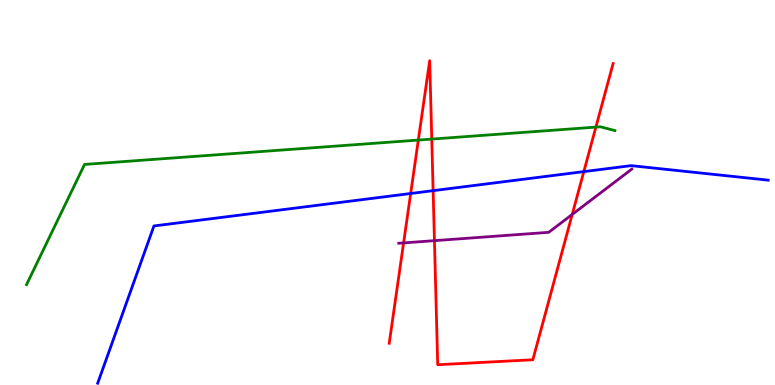[{'lines': ['blue', 'red'], 'intersections': [{'x': 5.3, 'y': 4.97}, {'x': 5.59, 'y': 5.05}, {'x': 7.53, 'y': 5.54}]}, {'lines': ['green', 'red'], 'intersections': [{'x': 5.4, 'y': 6.36}, {'x': 5.57, 'y': 6.39}, {'x': 7.69, 'y': 6.7}]}, {'lines': ['purple', 'red'], 'intersections': [{'x': 5.21, 'y': 3.69}, {'x': 5.61, 'y': 3.75}, {'x': 7.38, 'y': 4.43}]}, {'lines': ['blue', 'green'], 'intersections': []}, {'lines': ['blue', 'purple'], 'intersections': []}, {'lines': ['green', 'purple'], 'intersections': []}]